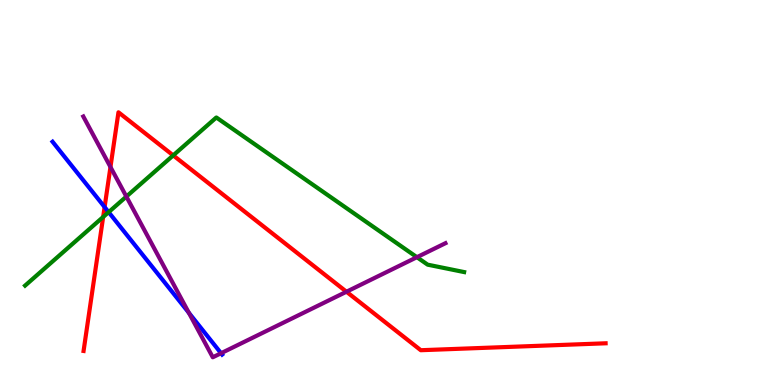[{'lines': ['blue', 'red'], 'intersections': [{'x': 1.35, 'y': 4.62}]}, {'lines': ['green', 'red'], 'intersections': [{'x': 1.33, 'y': 4.36}, {'x': 2.23, 'y': 5.96}]}, {'lines': ['purple', 'red'], 'intersections': [{'x': 1.43, 'y': 5.66}, {'x': 4.47, 'y': 2.42}]}, {'lines': ['blue', 'green'], 'intersections': [{'x': 1.4, 'y': 4.49}]}, {'lines': ['blue', 'purple'], 'intersections': [{'x': 2.44, 'y': 1.88}, {'x': 2.85, 'y': 0.825}]}, {'lines': ['green', 'purple'], 'intersections': [{'x': 1.63, 'y': 4.89}, {'x': 5.38, 'y': 3.32}]}]